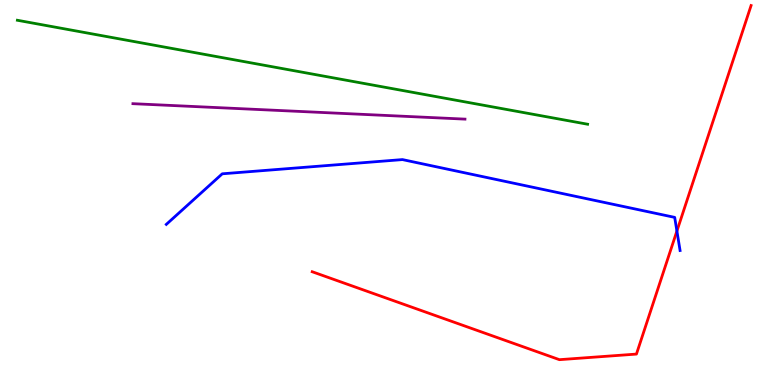[{'lines': ['blue', 'red'], 'intersections': [{'x': 8.73, 'y': 4.0}]}, {'lines': ['green', 'red'], 'intersections': []}, {'lines': ['purple', 'red'], 'intersections': []}, {'lines': ['blue', 'green'], 'intersections': []}, {'lines': ['blue', 'purple'], 'intersections': []}, {'lines': ['green', 'purple'], 'intersections': []}]